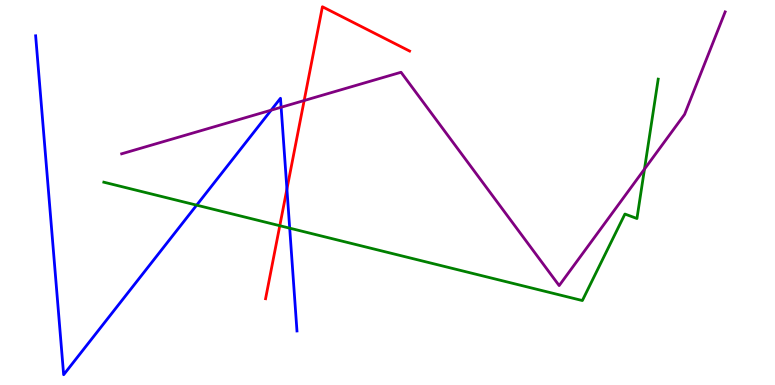[{'lines': ['blue', 'red'], 'intersections': [{'x': 3.7, 'y': 5.09}]}, {'lines': ['green', 'red'], 'intersections': [{'x': 3.61, 'y': 4.14}]}, {'lines': ['purple', 'red'], 'intersections': [{'x': 3.92, 'y': 7.39}]}, {'lines': ['blue', 'green'], 'intersections': [{'x': 2.54, 'y': 4.67}, {'x': 3.74, 'y': 4.07}]}, {'lines': ['blue', 'purple'], 'intersections': [{'x': 3.5, 'y': 7.14}, {'x': 3.63, 'y': 7.21}]}, {'lines': ['green', 'purple'], 'intersections': [{'x': 8.32, 'y': 5.61}]}]